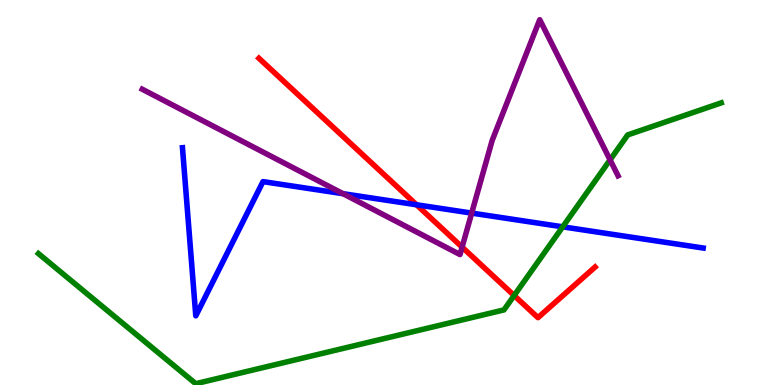[{'lines': ['blue', 'red'], 'intersections': [{'x': 5.37, 'y': 4.68}]}, {'lines': ['green', 'red'], 'intersections': [{'x': 6.63, 'y': 2.32}]}, {'lines': ['purple', 'red'], 'intersections': [{'x': 5.96, 'y': 3.58}]}, {'lines': ['blue', 'green'], 'intersections': [{'x': 7.26, 'y': 4.11}]}, {'lines': ['blue', 'purple'], 'intersections': [{'x': 4.43, 'y': 4.97}, {'x': 6.09, 'y': 4.46}]}, {'lines': ['green', 'purple'], 'intersections': [{'x': 7.87, 'y': 5.85}]}]